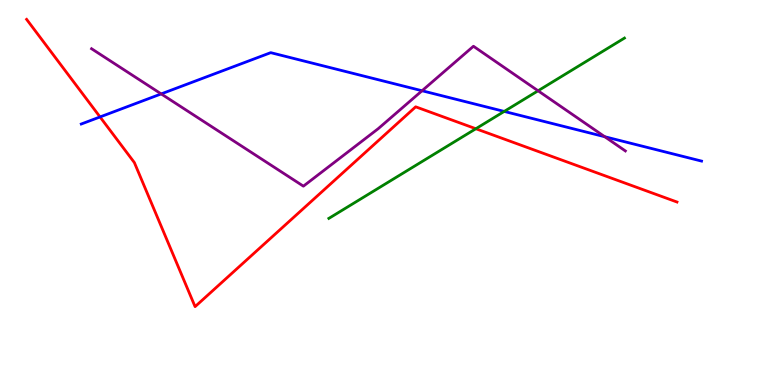[{'lines': ['blue', 'red'], 'intersections': [{'x': 1.29, 'y': 6.96}]}, {'lines': ['green', 'red'], 'intersections': [{'x': 6.14, 'y': 6.66}]}, {'lines': ['purple', 'red'], 'intersections': []}, {'lines': ['blue', 'green'], 'intersections': [{'x': 6.51, 'y': 7.11}]}, {'lines': ['blue', 'purple'], 'intersections': [{'x': 2.08, 'y': 7.56}, {'x': 5.45, 'y': 7.64}, {'x': 7.8, 'y': 6.45}]}, {'lines': ['green', 'purple'], 'intersections': [{'x': 6.94, 'y': 7.64}]}]